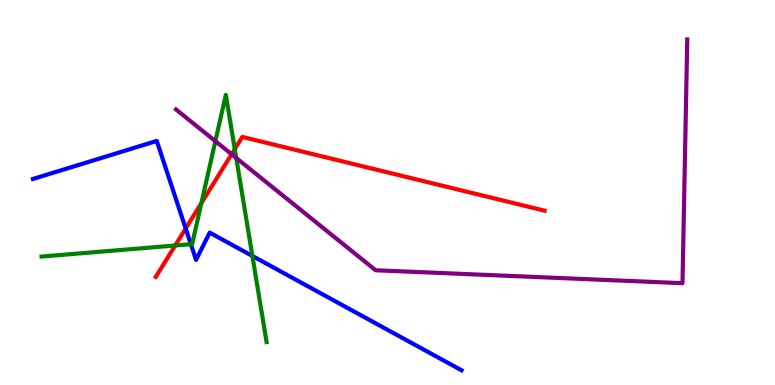[{'lines': ['blue', 'red'], 'intersections': [{'x': 2.4, 'y': 4.06}]}, {'lines': ['green', 'red'], 'intersections': [{'x': 2.26, 'y': 3.62}, {'x': 2.6, 'y': 4.72}, {'x': 3.03, 'y': 6.13}]}, {'lines': ['purple', 'red'], 'intersections': [{'x': 2.99, 'y': 5.99}]}, {'lines': ['blue', 'green'], 'intersections': [{'x': 2.46, 'y': 3.66}, {'x': 3.26, 'y': 3.35}]}, {'lines': ['blue', 'purple'], 'intersections': []}, {'lines': ['green', 'purple'], 'intersections': [{'x': 2.78, 'y': 6.33}, {'x': 3.05, 'y': 5.9}]}]